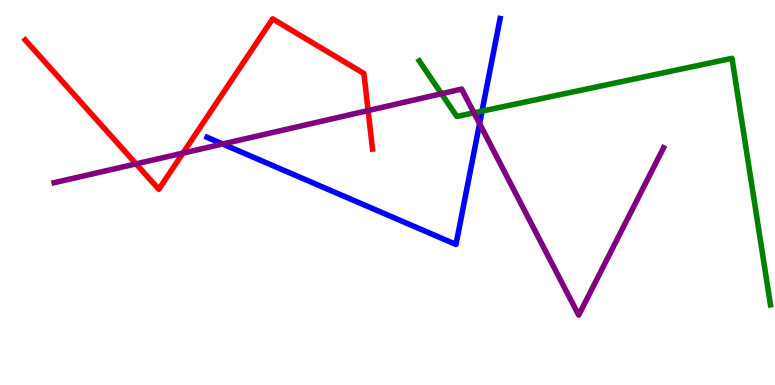[{'lines': ['blue', 'red'], 'intersections': []}, {'lines': ['green', 'red'], 'intersections': []}, {'lines': ['purple', 'red'], 'intersections': [{'x': 1.76, 'y': 5.74}, {'x': 2.36, 'y': 6.02}, {'x': 4.75, 'y': 7.13}]}, {'lines': ['blue', 'green'], 'intersections': [{'x': 6.22, 'y': 7.11}]}, {'lines': ['blue', 'purple'], 'intersections': [{'x': 2.87, 'y': 6.26}, {'x': 6.19, 'y': 6.79}]}, {'lines': ['green', 'purple'], 'intersections': [{'x': 5.7, 'y': 7.57}, {'x': 6.12, 'y': 7.07}]}]